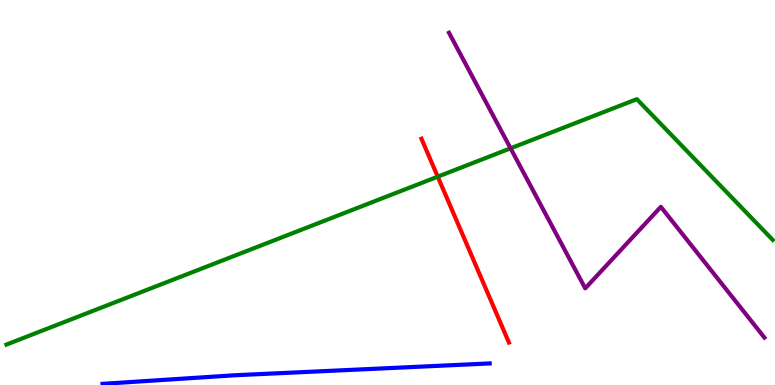[{'lines': ['blue', 'red'], 'intersections': []}, {'lines': ['green', 'red'], 'intersections': [{'x': 5.65, 'y': 5.41}]}, {'lines': ['purple', 'red'], 'intersections': []}, {'lines': ['blue', 'green'], 'intersections': []}, {'lines': ['blue', 'purple'], 'intersections': []}, {'lines': ['green', 'purple'], 'intersections': [{'x': 6.59, 'y': 6.15}]}]